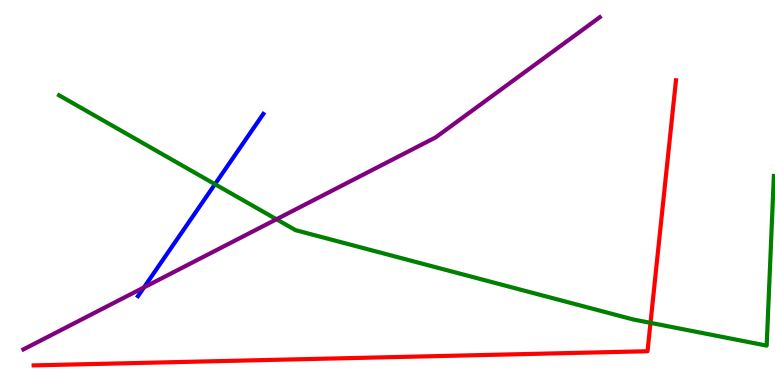[{'lines': ['blue', 'red'], 'intersections': []}, {'lines': ['green', 'red'], 'intersections': [{'x': 8.39, 'y': 1.61}]}, {'lines': ['purple', 'red'], 'intersections': []}, {'lines': ['blue', 'green'], 'intersections': [{'x': 2.77, 'y': 5.22}]}, {'lines': ['blue', 'purple'], 'intersections': [{'x': 1.86, 'y': 2.54}]}, {'lines': ['green', 'purple'], 'intersections': [{'x': 3.57, 'y': 4.3}]}]